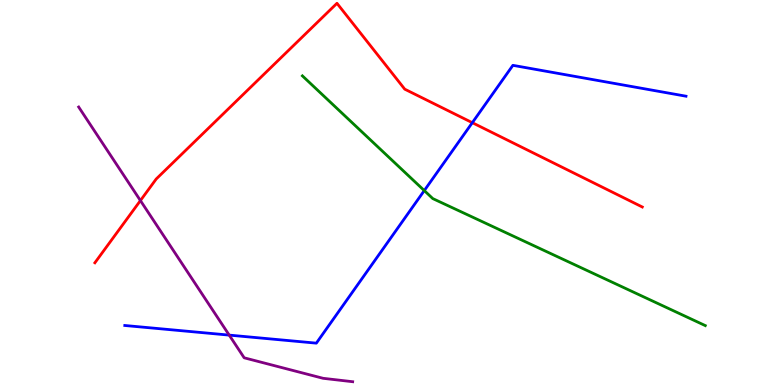[{'lines': ['blue', 'red'], 'intersections': [{'x': 6.09, 'y': 6.81}]}, {'lines': ['green', 'red'], 'intersections': []}, {'lines': ['purple', 'red'], 'intersections': [{'x': 1.81, 'y': 4.79}]}, {'lines': ['blue', 'green'], 'intersections': [{'x': 5.47, 'y': 5.05}]}, {'lines': ['blue', 'purple'], 'intersections': [{'x': 2.96, 'y': 1.3}]}, {'lines': ['green', 'purple'], 'intersections': []}]